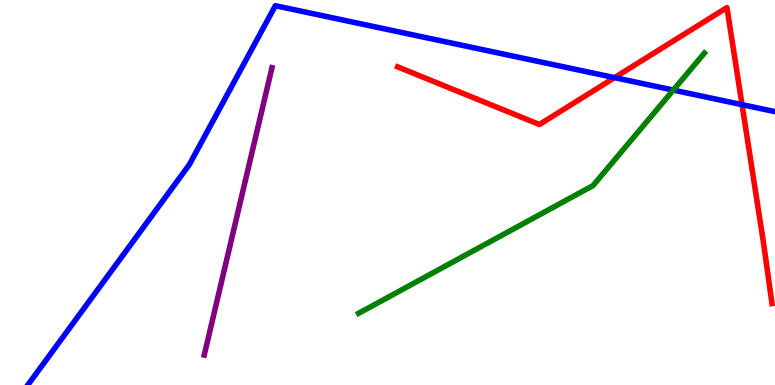[{'lines': ['blue', 'red'], 'intersections': [{'x': 7.93, 'y': 7.98}, {'x': 9.57, 'y': 7.28}]}, {'lines': ['green', 'red'], 'intersections': []}, {'lines': ['purple', 'red'], 'intersections': []}, {'lines': ['blue', 'green'], 'intersections': [{'x': 8.69, 'y': 7.66}]}, {'lines': ['blue', 'purple'], 'intersections': []}, {'lines': ['green', 'purple'], 'intersections': []}]